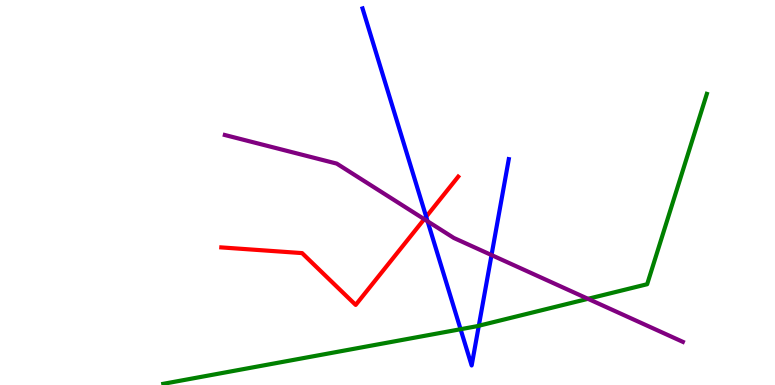[{'lines': ['blue', 'red'], 'intersections': [{'x': 5.5, 'y': 4.37}]}, {'lines': ['green', 'red'], 'intersections': []}, {'lines': ['purple', 'red'], 'intersections': [{'x': 5.47, 'y': 4.31}]}, {'lines': ['blue', 'green'], 'intersections': [{'x': 5.94, 'y': 1.45}, {'x': 6.18, 'y': 1.54}]}, {'lines': ['blue', 'purple'], 'intersections': [{'x': 5.52, 'y': 4.25}, {'x': 6.34, 'y': 3.38}]}, {'lines': ['green', 'purple'], 'intersections': [{'x': 7.59, 'y': 2.24}]}]